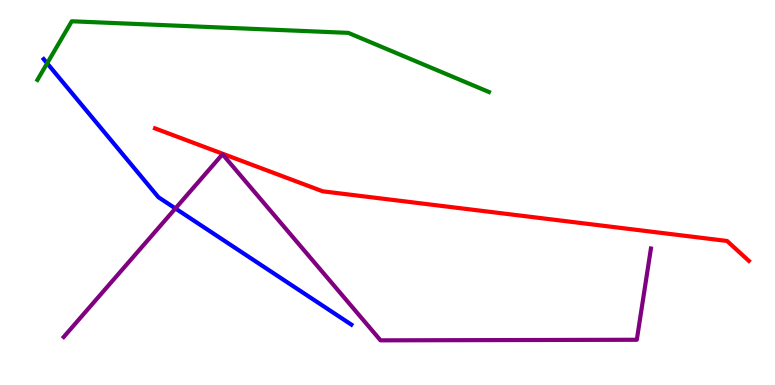[{'lines': ['blue', 'red'], 'intersections': []}, {'lines': ['green', 'red'], 'intersections': []}, {'lines': ['purple', 'red'], 'intersections': []}, {'lines': ['blue', 'green'], 'intersections': [{'x': 0.608, 'y': 8.36}]}, {'lines': ['blue', 'purple'], 'intersections': [{'x': 2.26, 'y': 4.59}]}, {'lines': ['green', 'purple'], 'intersections': []}]